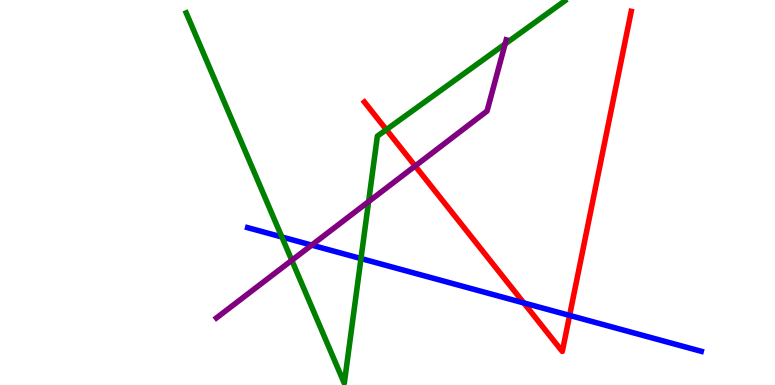[{'lines': ['blue', 'red'], 'intersections': [{'x': 6.76, 'y': 2.13}, {'x': 7.35, 'y': 1.81}]}, {'lines': ['green', 'red'], 'intersections': [{'x': 4.99, 'y': 6.63}]}, {'lines': ['purple', 'red'], 'intersections': [{'x': 5.36, 'y': 5.69}]}, {'lines': ['blue', 'green'], 'intersections': [{'x': 3.64, 'y': 3.84}, {'x': 4.66, 'y': 3.28}]}, {'lines': ['blue', 'purple'], 'intersections': [{'x': 4.02, 'y': 3.63}]}, {'lines': ['green', 'purple'], 'intersections': [{'x': 3.77, 'y': 3.24}, {'x': 4.76, 'y': 4.76}, {'x': 6.52, 'y': 8.86}]}]